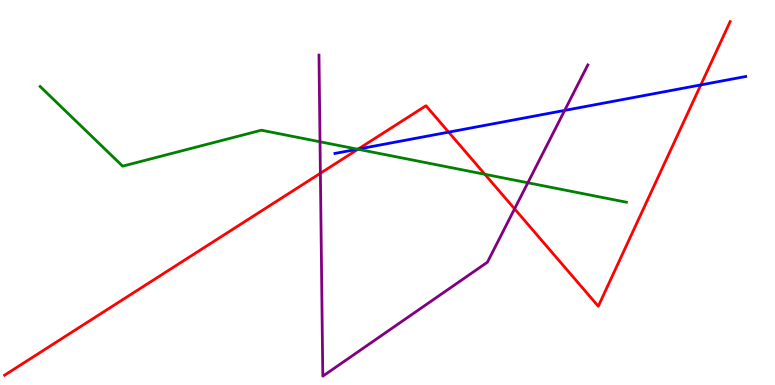[{'lines': ['blue', 'red'], 'intersections': [{'x': 4.62, 'y': 6.13}, {'x': 5.79, 'y': 6.57}, {'x': 9.04, 'y': 7.79}]}, {'lines': ['green', 'red'], 'intersections': [{'x': 4.62, 'y': 6.12}, {'x': 6.26, 'y': 5.47}]}, {'lines': ['purple', 'red'], 'intersections': [{'x': 4.13, 'y': 5.5}, {'x': 6.64, 'y': 4.58}]}, {'lines': ['blue', 'green'], 'intersections': [{'x': 4.61, 'y': 6.12}]}, {'lines': ['blue', 'purple'], 'intersections': [{'x': 7.29, 'y': 7.13}]}, {'lines': ['green', 'purple'], 'intersections': [{'x': 4.13, 'y': 6.32}, {'x': 6.81, 'y': 5.25}]}]